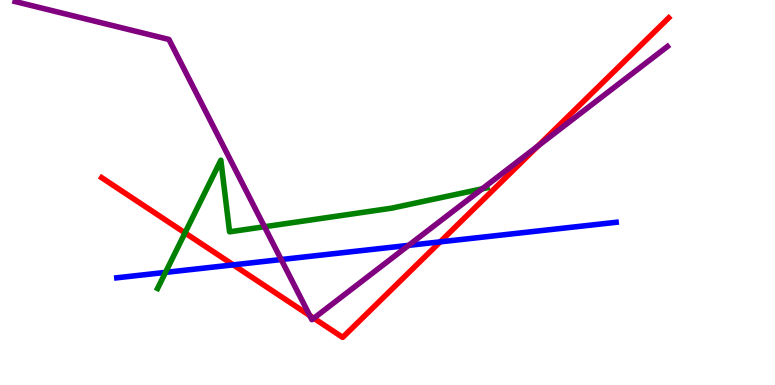[{'lines': ['blue', 'red'], 'intersections': [{'x': 3.01, 'y': 3.12}, {'x': 5.68, 'y': 3.72}]}, {'lines': ['green', 'red'], 'intersections': [{'x': 2.39, 'y': 3.95}]}, {'lines': ['purple', 'red'], 'intersections': [{'x': 4.0, 'y': 1.8}, {'x': 4.05, 'y': 1.73}, {'x': 6.94, 'y': 6.21}]}, {'lines': ['blue', 'green'], 'intersections': [{'x': 2.14, 'y': 2.92}]}, {'lines': ['blue', 'purple'], 'intersections': [{'x': 3.63, 'y': 3.26}, {'x': 5.27, 'y': 3.63}]}, {'lines': ['green', 'purple'], 'intersections': [{'x': 3.41, 'y': 4.11}, {'x': 6.22, 'y': 5.1}]}]